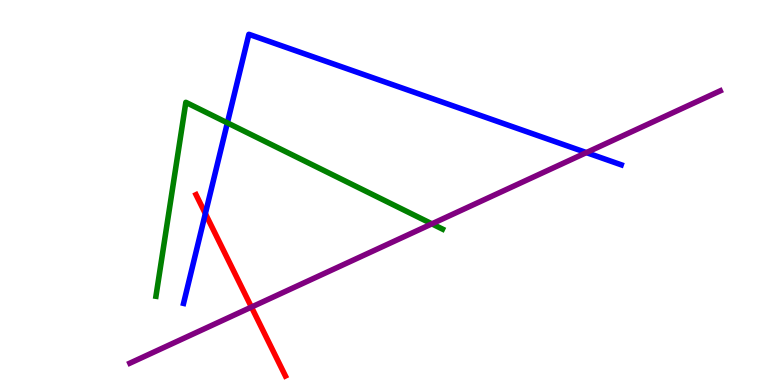[{'lines': ['blue', 'red'], 'intersections': [{'x': 2.65, 'y': 4.45}]}, {'lines': ['green', 'red'], 'intersections': []}, {'lines': ['purple', 'red'], 'intersections': [{'x': 3.24, 'y': 2.02}]}, {'lines': ['blue', 'green'], 'intersections': [{'x': 2.93, 'y': 6.81}]}, {'lines': ['blue', 'purple'], 'intersections': [{'x': 7.57, 'y': 6.04}]}, {'lines': ['green', 'purple'], 'intersections': [{'x': 5.57, 'y': 4.19}]}]